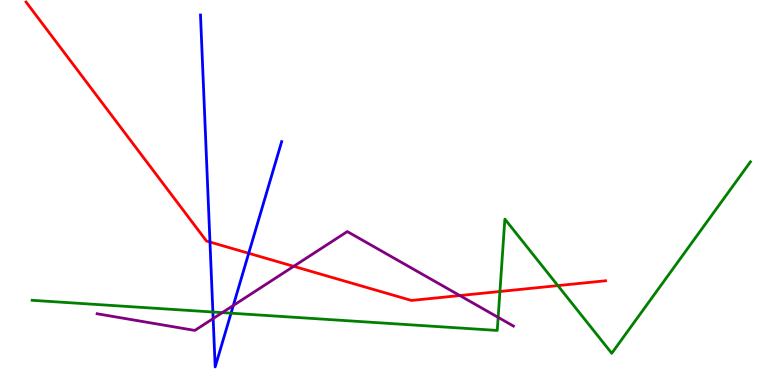[{'lines': ['blue', 'red'], 'intersections': [{'x': 2.71, 'y': 3.71}, {'x': 3.21, 'y': 3.42}]}, {'lines': ['green', 'red'], 'intersections': [{'x': 6.45, 'y': 2.43}, {'x': 7.2, 'y': 2.58}]}, {'lines': ['purple', 'red'], 'intersections': [{'x': 3.79, 'y': 3.08}, {'x': 5.93, 'y': 2.32}]}, {'lines': ['blue', 'green'], 'intersections': [{'x': 2.75, 'y': 1.9}, {'x': 2.98, 'y': 1.87}]}, {'lines': ['blue', 'purple'], 'intersections': [{'x': 2.75, 'y': 1.73}, {'x': 3.01, 'y': 2.07}]}, {'lines': ['green', 'purple'], 'intersections': [{'x': 2.87, 'y': 1.88}, {'x': 6.43, 'y': 1.76}]}]